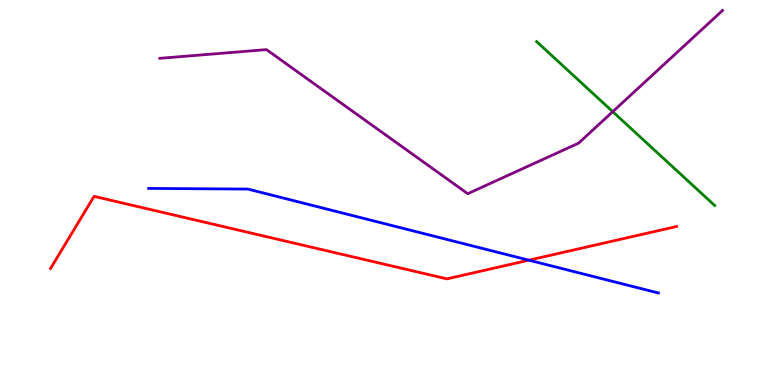[{'lines': ['blue', 'red'], 'intersections': [{'x': 6.82, 'y': 3.24}]}, {'lines': ['green', 'red'], 'intersections': []}, {'lines': ['purple', 'red'], 'intersections': []}, {'lines': ['blue', 'green'], 'intersections': []}, {'lines': ['blue', 'purple'], 'intersections': []}, {'lines': ['green', 'purple'], 'intersections': [{'x': 7.91, 'y': 7.1}]}]